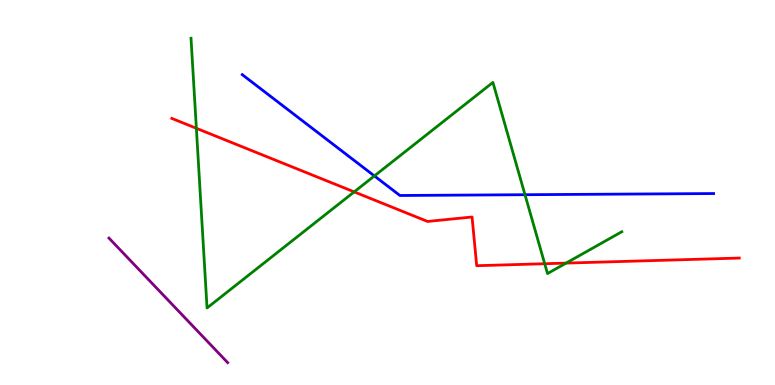[{'lines': ['blue', 'red'], 'intersections': []}, {'lines': ['green', 'red'], 'intersections': [{'x': 2.53, 'y': 6.67}, {'x': 4.57, 'y': 5.02}, {'x': 7.03, 'y': 3.15}, {'x': 7.3, 'y': 3.17}]}, {'lines': ['purple', 'red'], 'intersections': []}, {'lines': ['blue', 'green'], 'intersections': [{'x': 4.83, 'y': 5.43}, {'x': 6.77, 'y': 4.94}]}, {'lines': ['blue', 'purple'], 'intersections': []}, {'lines': ['green', 'purple'], 'intersections': []}]